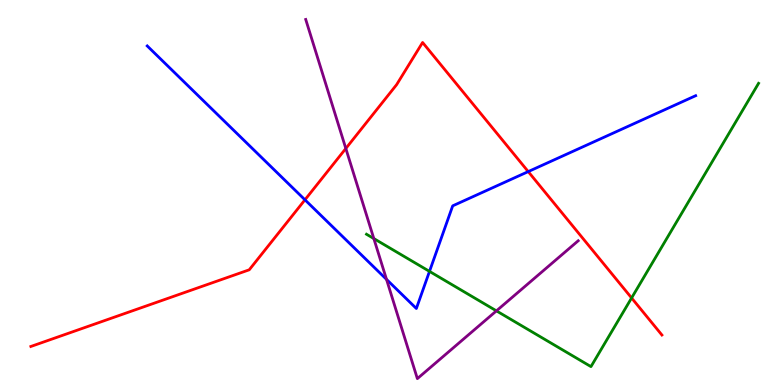[{'lines': ['blue', 'red'], 'intersections': [{'x': 3.93, 'y': 4.81}, {'x': 6.82, 'y': 5.54}]}, {'lines': ['green', 'red'], 'intersections': [{'x': 8.15, 'y': 2.26}]}, {'lines': ['purple', 'red'], 'intersections': [{'x': 4.46, 'y': 6.14}]}, {'lines': ['blue', 'green'], 'intersections': [{'x': 5.54, 'y': 2.95}]}, {'lines': ['blue', 'purple'], 'intersections': [{'x': 4.99, 'y': 2.74}]}, {'lines': ['green', 'purple'], 'intersections': [{'x': 4.82, 'y': 3.8}, {'x': 6.41, 'y': 1.93}]}]